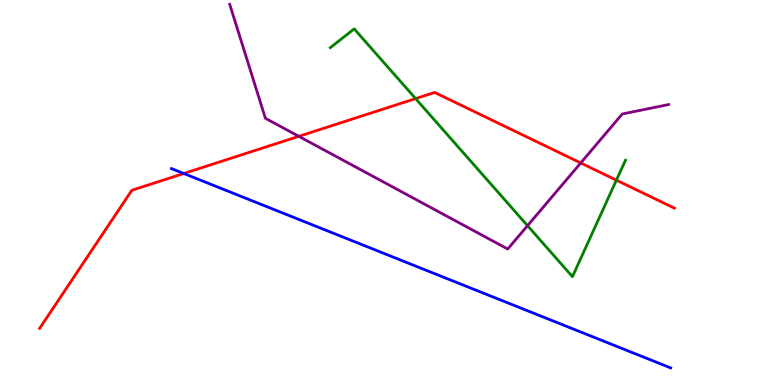[{'lines': ['blue', 'red'], 'intersections': [{'x': 2.37, 'y': 5.49}]}, {'lines': ['green', 'red'], 'intersections': [{'x': 5.36, 'y': 7.44}, {'x': 7.95, 'y': 5.32}]}, {'lines': ['purple', 'red'], 'intersections': [{'x': 3.86, 'y': 6.46}, {'x': 7.49, 'y': 5.77}]}, {'lines': ['blue', 'green'], 'intersections': []}, {'lines': ['blue', 'purple'], 'intersections': []}, {'lines': ['green', 'purple'], 'intersections': [{'x': 6.81, 'y': 4.14}]}]